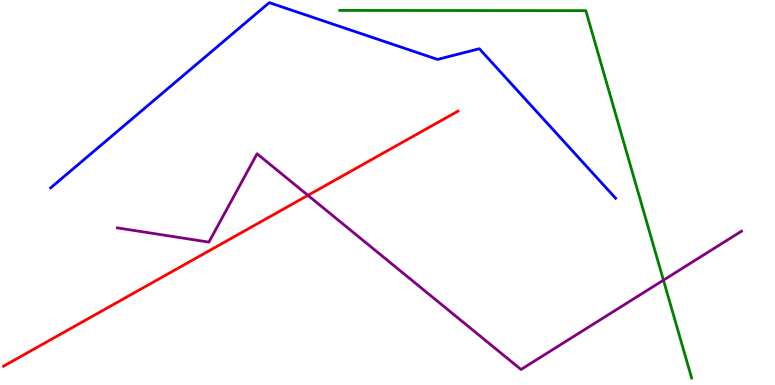[{'lines': ['blue', 'red'], 'intersections': []}, {'lines': ['green', 'red'], 'intersections': []}, {'lines': ['purple', 'red'], 'intersections': [{'x': 3.97, 'y': 4.93}]}, {'lines': ['blue', 'green'], 'intersections': []}, {'lines': ['blue', 'purple'], 'intersections': []}, {'lines': ['green', 'purple'], 'intersections': [{'x': 8.56, 'y': 2.72}]}]